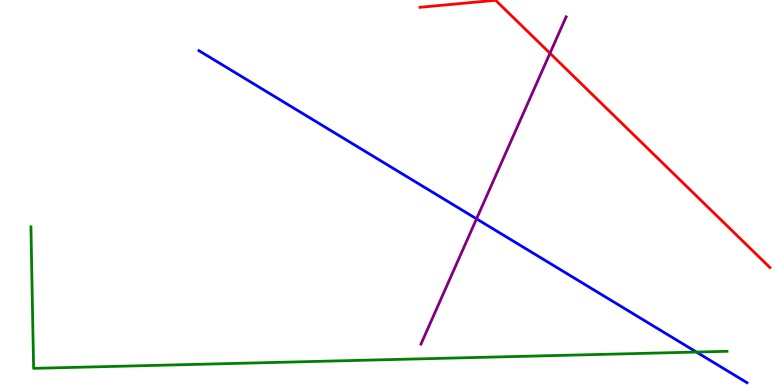[{'lines': ['blue', 'red'], 'intersections': []}, {'lines': ['green', 'red'], 'intersections': []}, {'lines': ['purple', 'red'], 'intersections': [{'x': 7.1, 'y': 8.62}]}, {'lines': ['blue', 'green'], 'intersections': [{'x': 8.99, 'y': 0.856}]}, {'lines': ['blue', 'purple'], 'intersections': [{'x': 6.15, 'y': 4.32}]}, {'lines': ['green', 'purple'], 'intersections': []}]